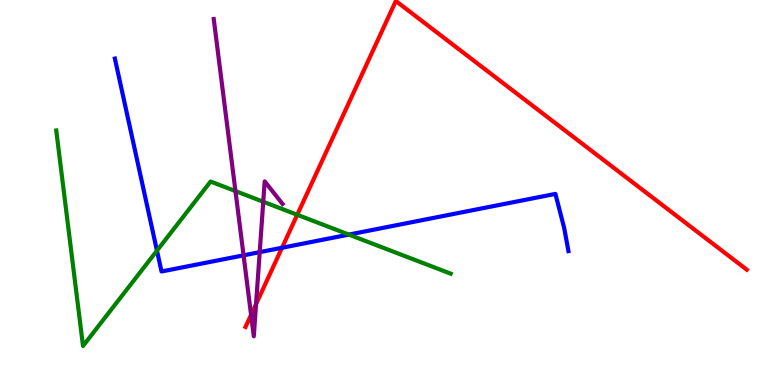[{'lines': ['blue', 'red'], 'intersections': [{'x': 3.64, 'y': 3.56}]}, {'lines': ['green', 'red'], 'intersections': [{'x': 3.84, 'y': 4.42}]}, {'lines': ['purple', 'red'], 'intersections': [{'x': 3.24, 'y': 1.82}, {'x': 3.3, 'y': 2.1}]}, {'lines': ['blue', 'green'], 'intersections': [{'x': 2.03, 'y': 3.49}, {'x': 4.5, 'y': 3.91}]}, {'lines': ['blue', 'purple'], 'intersections': [{'x': 3.14, 'y': 3.37}, {'x': 3.35, 'y': 3.45}]}, {'lines': ['green', 'purple'], 'intersections': [{'x': 3.04, 'y': 5.04}, {'x': 3.4, 'y': 4.76}]}]